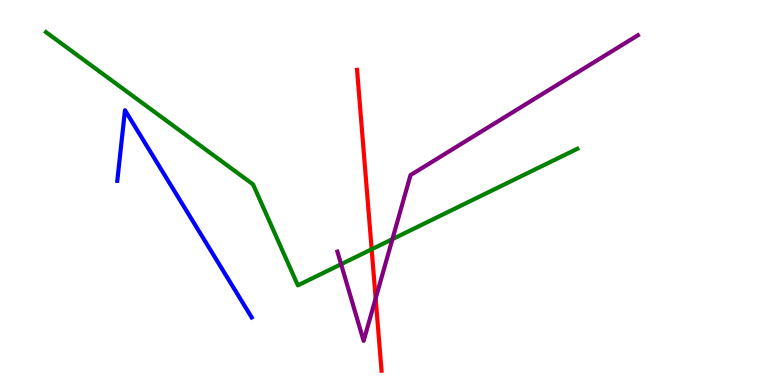[{'lines': ['blue', 'red'], 'intersections': []}, {'lines': ['green', 'red'], 'intersections': [{'x': 4.8, 'y': 3.53}]}, {'lines': ['purple', 'red'], 'intersections': [{'x': 4.85, 'y': 2.25}]}, {'lines': ['blue', 'green'], 'intersections': []}, {'lines': ['blue', 'purple'], 'intersections': []}, {'lines': ['green', 'purple'], 'intersections': [{'x': 4.4, 'y': 3.14}, {'x': 5.06, 'y': 3.79}]}]